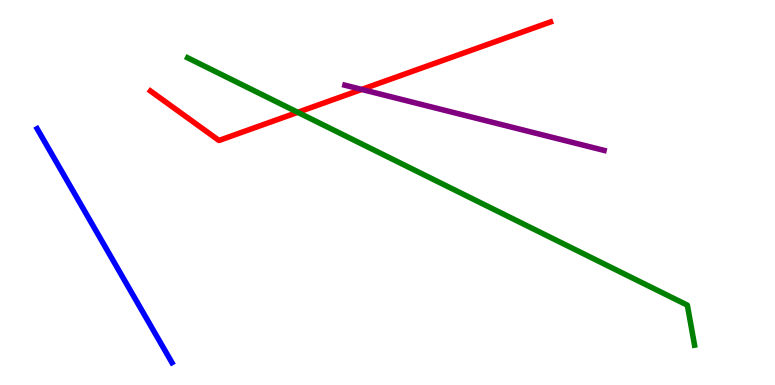[{'lines': ['blue', 'red'], 'intersections': []}, {'lines': ['green', 'red'], 'intersections': [{'x': 3.84, 'y': 7.08}]}, {'lines': ['purple', 'red'], 'intersections': [{'x': 4.67, 'y': 7.68}]}, {'lines': ['blue', 'green'], 'intersections': []}, {'lines': ['blue', 'purple'], 'intersections': []}, {'lines': ['green', 'purple'], 'intersections': []}]